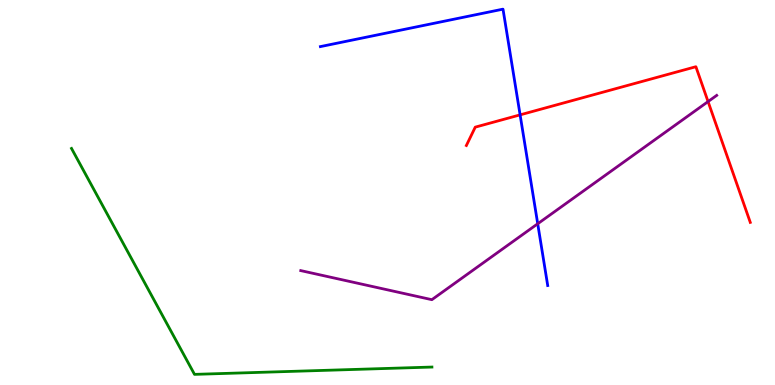[{'lines': ['blue', 'red'], 'intersections': [{'x': 6.71, 'y': 7.02}]}, {'lines': ['green', 'red'], 'intersections': []}, {'lines': ['purple', 'red'], 'intersections': [{'x': 9.14, 'y': 7.36}]}, {'lines': ['blue', 'green'], 'intersections': []}, {'lines': ['blue', 'purple'], 'intersections': [{'x': 6.94, 'y': 4.19}]}, {'lines': ['green', 'purple'], 'intersections': []}]